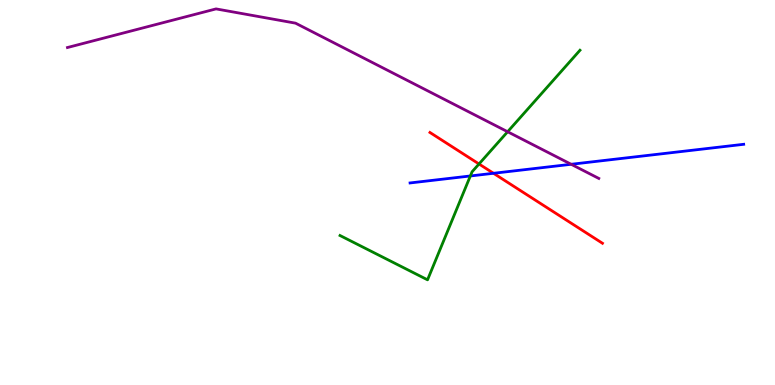[{'lines': ['blue', 'red'], 'intersections': [{'x': 6.37, 'y': 5.5}]}, {'lines': ['green', 'red'], 'intersections': [{'x': 6.18, 'y': 5.74}]}, {'lines': ['purple', 'red'], 'intersections': []}, {'lines': ['blue', 'green'], 'intersections': [{'x': 6.07, 'y': 5.43}]}, {'lines': ['blue', 'purple'], 'intersections': [{'x': 7.37, 'y': 5.73}]}, {'lines': ['green', 'purple'], 'intersections': [{'x': 6.55, 'y': 6.58}]}]